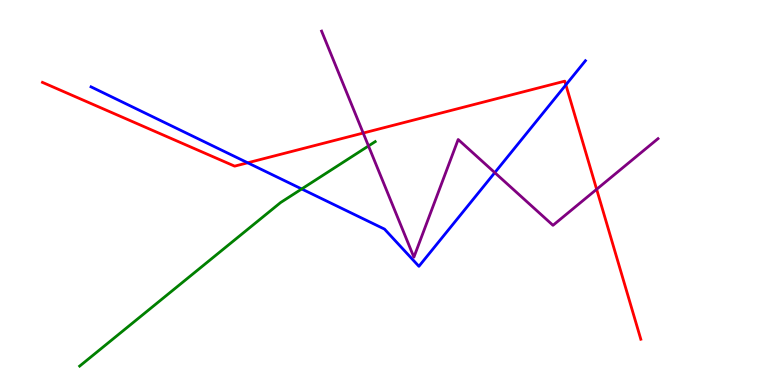[{'lines': ['blue', 'red'], 'intersections': [{'x': 3.2, 'y': 5.77}, {'x': 7.3, 'y': 7.8}]}, {'lines': ['green', 'red'], 'intersections': []}, {'lines': ['purple', 'red'], 'intersections': [{'x': 4.69, 'y': 6.54}, {'x': 7.7, 'y': 5.08}]}, {'lines': ['blue', 'green'], 'intersections': [{'x': 3.89, 'y': 5.09}]}, {'lines': ['blue', 'purple'], 'intersections': [{'x': 6.38, 'y': 5.52}]}, {'lines': ['green', 'purple'], 'intersections': [{'x': 4.75, 'y': 6.21}]}]